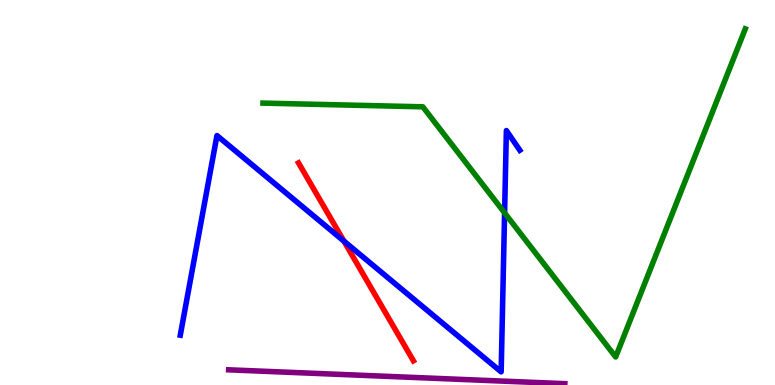[{'lines': ['blue', 'red'], 'intersections': [{'x': 4.44, 'y': 3.74}]}, {'lines': ['green', 'red'], 'intersections': []}, {'lines': ['purple', 'red'], 'intersections': []}, {'lines': ['blue', 'green'], 'intersections': [{'x': 6.51, 'y': 4.47}]}, {'lines': ['blue', 'purple'], 'intersections': []}, {'lines': ['green', 'purple'], 'intersections': []}]